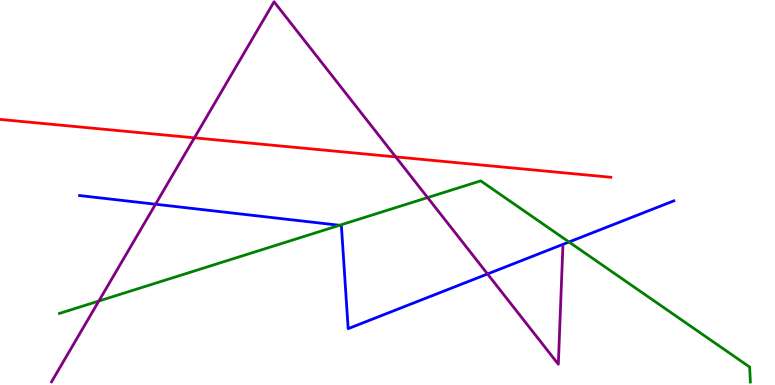[{'lines': ['blue', 'red'], 'intersections': []}, {'lines': ['green', 'red'], 'intersections': []}, {'lines': ['purple', 'red'], 'intersections': [{'x': 2.51, 'y': 6.42}, {'x': 5.11, 'y': 5.92}]}, {'lines': ['blue', 'green'], 'intersections': [{'x': 4.38, 'y': 4.15}, {'x': 7.34, 'y': 3.71}]}, {'lines': ['blue', 'purple'], 'intersections': [{'x': 2.01, 'y': 4.7}, {'x': 6.29, 'y': 2.88}]}, {'lines': ['green', 'purple'], 'intersections': [{'x': 1.28, 'y': 2.18}, {'x': 5.52, 'y': 4.87}]}]